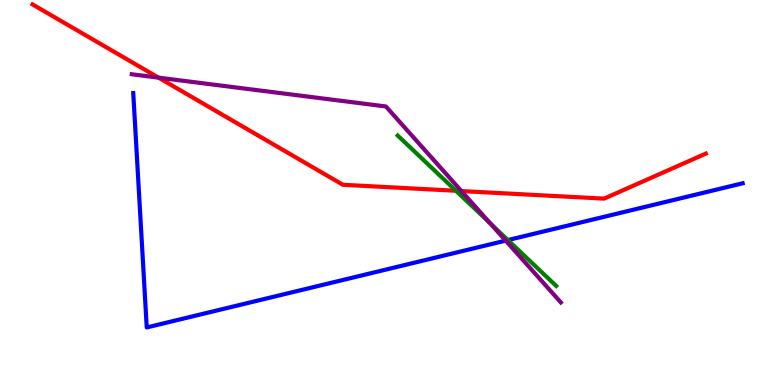[{'lines': ['blue', 'red'], 'intersections': []}, {'lines': ['green', 'red'], 'intersections': [{'x': 5.88, 'y': 5.04}]}, {'lines': ['purple', 'red'], 'intersections': [{'x': 2.05, 'y': 7.98}, {'x': 5.95, 'y': 5.04}]}, {'lines': ['blue', 'green'], 'intersections': [{'x': 6.55, 'y': 3.76}]}, {'lines': ['blue', 'purple'], 'intersections': [{'x': 6.52, 'y': 3.75}]}, {'lines': ['green', 'purple'], 'intersections': [{'x': 6.33, 'y': 4.2}]}]